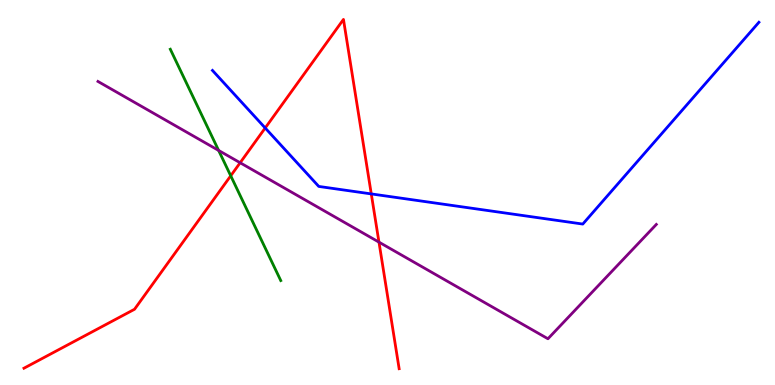[{'lines': ['blue', 'red'], 'intersections': [{'x': 3.42, 'y': 6.68}, {'x': 4.79, 'y': 4.96}]}, {'lines': ['green', 'red'], 'intersections': [{'x': 2.98, 'y': 5.43}]}, {'lines': ['purple', 'red'], 'intersections': [{'x': 3.1, 'y': 5.77}, {'x': 4.89, 'y': 3.71}]}, {'lines': ['blue', 'green'], 'intersections': []}, {'lines': ['blue', 'purple'], 'intersections': []}, {'lines': ['green', 'purple'], 'intersections': [{'x': 2.82, 'y': 6.09}]}]